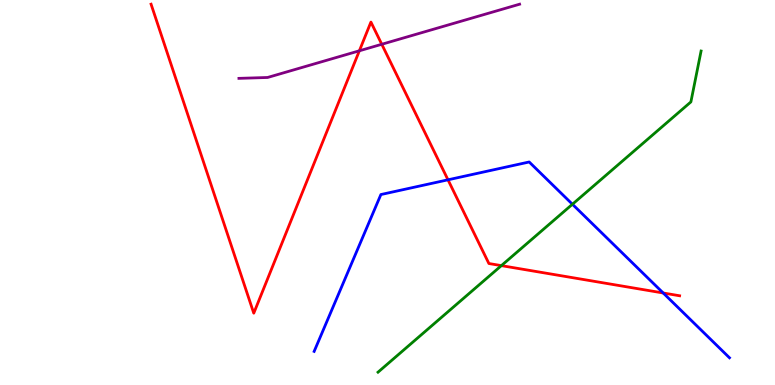[{'lines': ['blue', 'red'], 'intersections': [{'x': 5.78, 'y': 5.33}, {'x': 8.56, 'y': 2.39}]}, {'lines': ['green', 'red'], 'intersections': [{'x': 6.47, 'y': 3.1}]}, {'lines': ['purple', 'red'], 'intersections': [{'x': 4.64, 'y': 8.68}, {'x': 4.93, 'y': 8.85}]}, {'lines': ['blue', 'green'], 'intersections': [{'x': 7.39, 'y': 4.69}]}, {'lines': ['blue', 'purple'], 'intersections': []}, {'lines': ['green', 'purple'], 'intersections': []}]